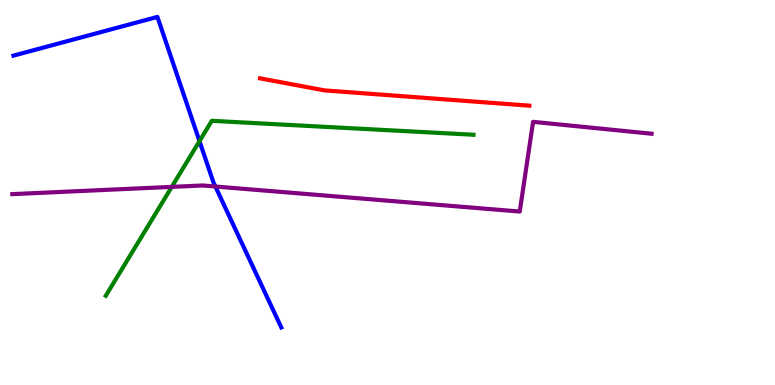[{'lines': ['blue', 'red'], 'intersections': []}, {'lines': ['green', 'red'], 'intersections': []}, {'lines': ['purple', 'red'], 'intersections': []}, {'lines': ['blue', 'green'], 'intersections': [{'x': 2.57, 'y': 6.33}]}, {'lines': ['blue', 'purple'], 'intersections': [{'x': 2.78, 'y': 5.16}]}, {'lines': ['green', 'purple'], 'intersections': [{'x': 2.22, 'y': 5.15}]}]